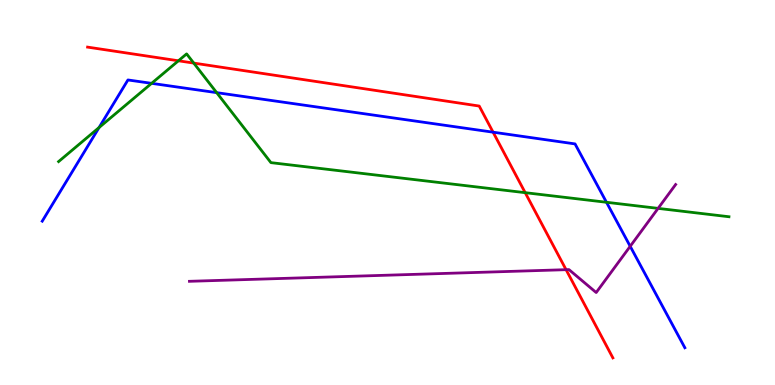[{'lines': ['blue', 'red'], 'intersections': [{'x': 6.36, 'y': 6.57}]}, {'lines': ['green', 'red'], 'intersections': [{'x': 2.3, 'y': 8.42}, {'x': 2.5, 'y': 8.36}, {'x': 6.78, 'y': 5.0}]}, {'lines': ['purple', 'red'], 'intersections': [{'x': 7.3, 'y': 3.0}]}, {'lines': ['blue', 'green'], 'intersections': [{'x': 1.28, 'y': 6.69}, {'x': 1.96, 'y': 7.84}, {'x': 2.8, 'y': 7.59}, {'x': 7.83, 'y': 4.75}]}, {'lines': ['blue', 'purple'], 'intersections': [{'x': 8.13, 'y': 3.6}]}, {'lines': ['green', 'purple'], 'intersections': [{'x': 8.49, 'y': 4.59}]}]